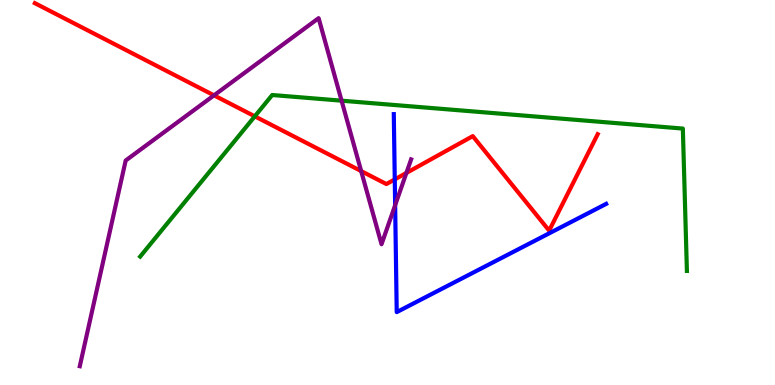[{'lines': ['blue', 'red'], 'intersections': [{'x': 5.09, 'y': 5.34}]}, {'lines': ['green', 'red'], 'intersections': [{'x': 3.29, 'y': 6.98}]}, {'lines': ['purple', 'red'], 'intersections': [{'x': 2.76, 'y': 7.52}, {'x': 4.66, 'y': 5.56}, {'x': 5.24, 'y': 5.51}]}, {'lines': ['blue', 'green'], 'intersections': []}, {'lines': ['blue', 'purple'], 'intersections': [{'x': 5.1, 'y': 4.67}]}, {'lines': ['green', 'purple'], 'intersections': [{'x': 4.41, 'y': 7.38}]}]